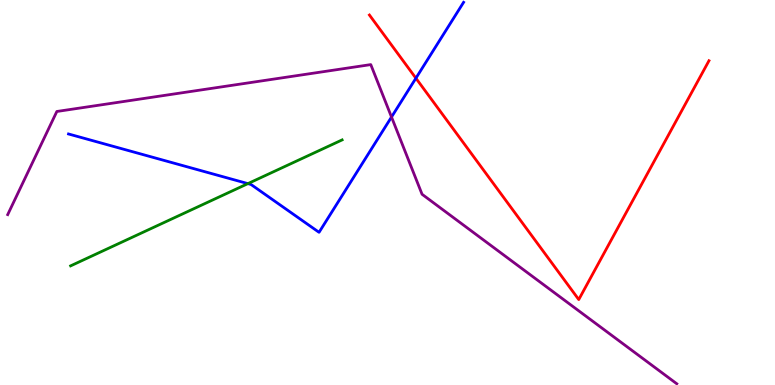[{'lines': ['blue', 'red'], 'intersections': [{'x': 5.37, 'y': 7.97}]}, {'lines': ['green', 'red'], 'intersections': []}, {'lines': ['purple', 'red'], 'intersections': []}, {'lines': ['blue', 'green'], 'intersections': [{'x': 3.2, 'y': 5.23}]}, {'lines': ['blue', 'purple'], 'intersections': [{'x': 5.05, 'y': 6.96}]}, {'lines': ['green', 'purple'], 'intersections': []}]